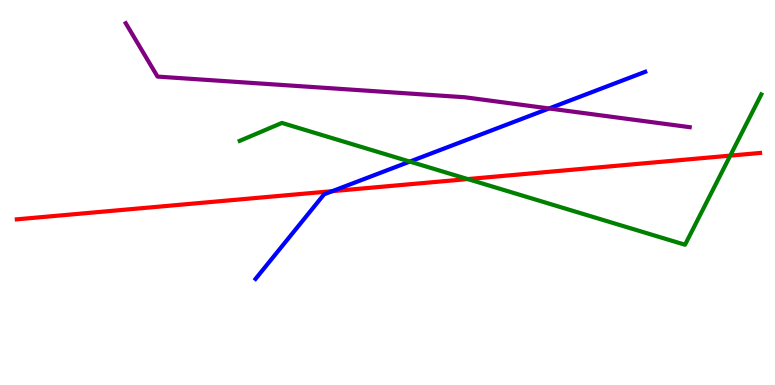[{'lines': ['blue', 'red'], 'intersections': [{'x': 4.29, 'y': 5.03}]}, {'lines': ['green', 'red'], 'intersections': [{'x': 6.03, 'y': 5.35}, {'x': 9.42, 'y': 5.96}]}, {'lines': ['purple', 'red'], 'intersections': []}, {'lines': ['blue', 'green'], 'intersections': [{'x': 5.29, 'y': 5.8}]}, {'lines': ['blue', 'purple'], 'intersections': [{'x': 7.09, 'y': 7.18}]}, {'lines': ['green', 'purple'], 'intersections': []}]